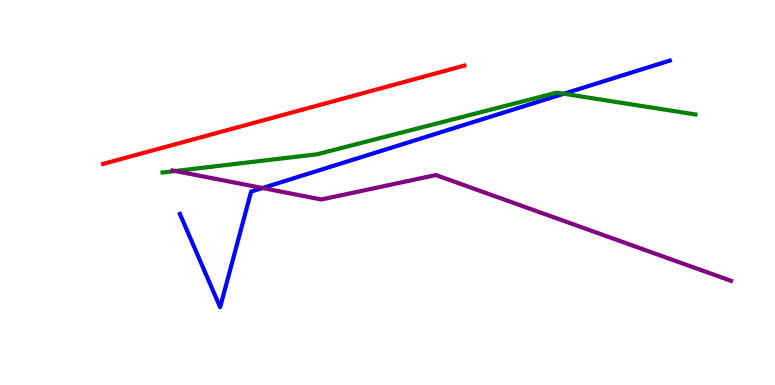[{'lines': ['blue', 'red'], 'intersections': []}, {'lines': ['green', 'red'], 'intersections': []}, {'lines': ['purple', 'red'], 'intersections': []}, {'lines': ['blue', 'green'], 'intersections': [{'x': 7.28, 'y': 7.57}]}, {'lines': ['blue', 'purple'], 'intersections': [{'x': 3.39, 'y': 5.12}]}, {'lines': ['green', 'purple'], 'intersections': [{'x': 2.26, 'y': 5.56}]}]